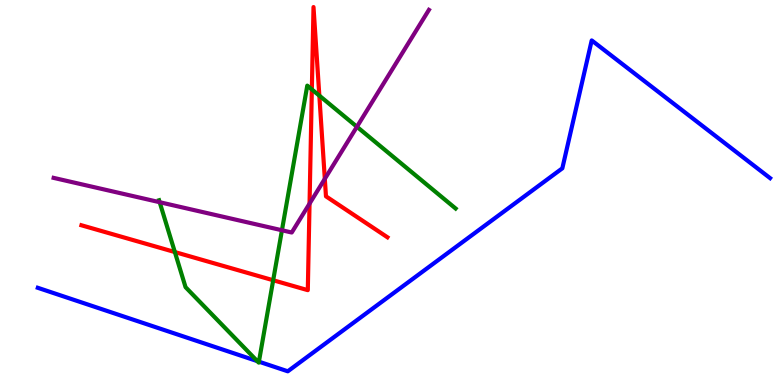[{'lines': ['blue', 'red'], 'intersections': []}, {'lines': ['green', 'red'], 'intersections': [{'x': 2.26, 'y': 3.45}, {'x': 3.52, 'y': 2.72}, {'x': 4.02, 'y': 7.68}, {'x': 4.12, 'y': 7.52}]}, {'lines': ['purple', 'red'], 'intersections': [{'x': 3.99, 'y': 4.71}, {'x': 4.19, 'y': 5.35}]}, {'lines': ['blue', 'green'], 'intersections': [{'x': 3.32, 'y': 0.62}, {'x': 3.34, 'y': 0.606}]}, {'lines': ['blue', 'purple'], 'intersections': []}, {'lines': ['green', 'purple'], 'intersections': [{'x': 2.06, 'y': 4.75}, {'x': 3.64, 'y': 4.02}, {'x': 4.61, 'y': 6.71}]}]